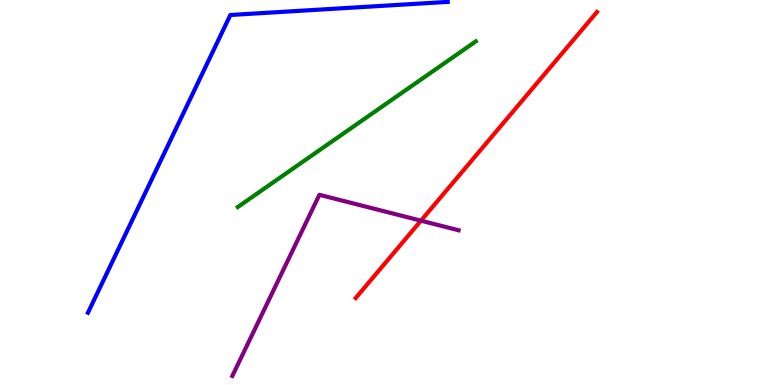[{'lines': ['blue', 'red'], 'intersections': []}, {'lines': ['green', 'red'], 'intersections': []}, {'lines': ['purple', 'red'], 'intersections': [{'x': 5.43, 'y': 4.27}]}, {'lines': ['blue', 'green'], 'intersections': []}, {'lines': ['blue', 'purple'], 'intersections': []}, {'lines': ['green', 'purple'], 'intersections': []}]